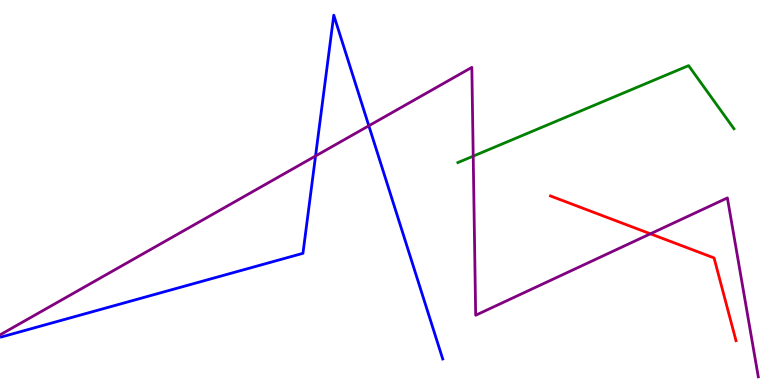[{'lines': ['blue', 'red'], 'intersections': []}, {'lines': ['green', 'red'], 'intersections': []}, {'lines': ['purple', 'red'], 'intersections': [{'x': 8.39, 'y': 3.93}]}, {'lines': ['blue', 'green'], 'intersections': []}, {'lines': ['blue', 'purple'], 'intersections': [{'x': 4.07, 'y': 5.95}, {'x': 4.76, 'y': 6.73}]}, {'lines': ['green', 'purple'], 'intersections': [{'x': 6.11, 'y': 5.94}]}]